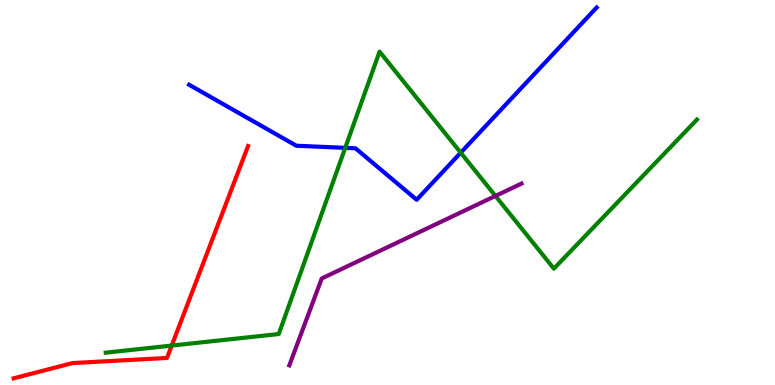[{'lines': ['blue', 'red'], 'intersections': []}, {'lines': ['green', 'red'], 'intersections': [{'x': 2.22, 'y': 1.02}]}, {'lines': ['purple', 'red'], 'intersections': []}, {'lines': ['blue', 'green'], 'intersections': [{'x': 4.45, 'y': 6.16}, {'x': 5.94, 'y': 6.03}]}, {'lines': ['blue', 'purple'], 'intersections': []}, {'lines': ['green', 'purple'], 'intersections': [{'x': 6.39, 'y': 4.91}]}]